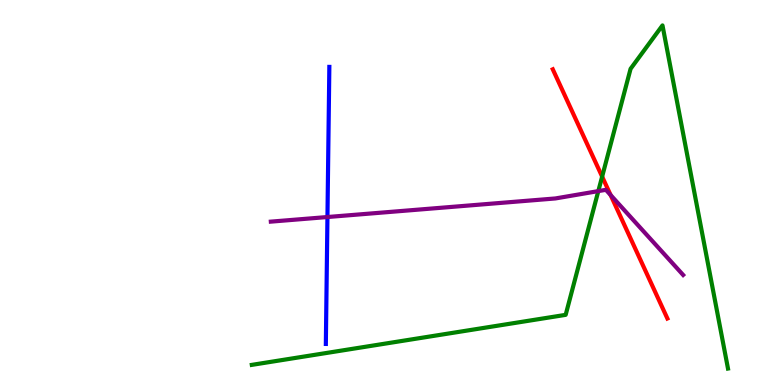[{'lines': ['blue', 'red'], 'intersections': []}, {'lines': ['green', 'red'], 'intersections': [{'x': 7.77, 'y': 5.41}]}, {'lines': ['purple', 'red'], 'intersections': [{'x': 7.88, 'y': 4.93}]}, {'lines': ['blue', 'green'], 'intersections': []}, {'lines': ['blue', 'purple'], 'intersections': [{'x': 4.23, 'y': 4.36}]}, {'lines': ['green', 'purple'], 'intersections': [{'x': 7.72, 'y': 5.04}]}]